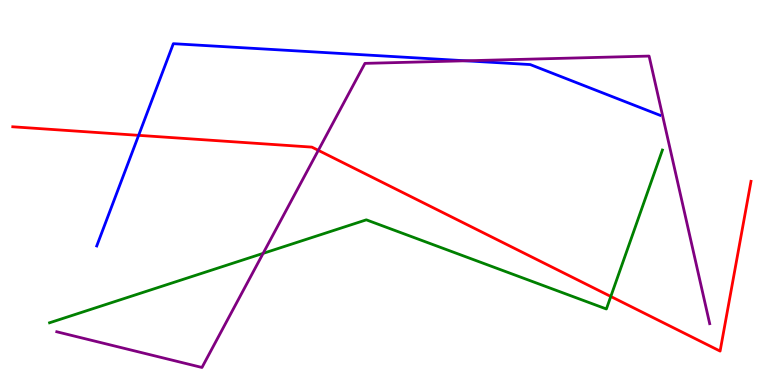[{'lines': ['blue', 'red'], 'intersections': [{'x': 1.79, 'y': 6.48}]}, {'lines': ['green', 'red'], 'intersections': [{'x': 7.88, 'y': 2.3}]}, {'lines': ['purple', 'red'], 'intersections': [{'x': 4.11, 'y': 6.09}]}, {'lines': ['blue', 'green'], 'intersections': []}, {'lines': ['blue', 'purple'], 'intersections': [{'x': 6.01, 'y': 8.42}]}, {'lines': ['green', 'purple'], 'intersections': [{'x': 3.39, 'y': 3.42}]}]